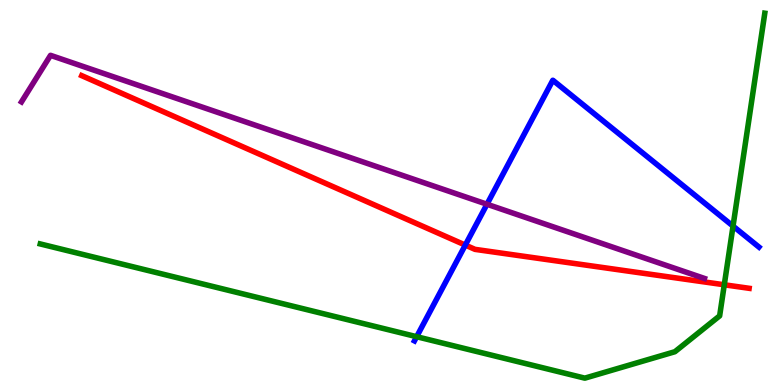[{'lines': ['blue', 'red'], 'intersections': [{'x': 6.0, 'y': 3.63}]}, {'lines': ['green', 'red'], 'intersections': [{'x': 9.35, 'y': 2.6}]}, {'lines': ['purple', 'red'], 'intersections': []}, {'lines': ['blue', 'green'], 'intersections': [{'x': 5.38, 'y': 1.25}, {'x': 9.46, 'y': 4.13}]}, {'lines': ['blue', 'purple'], 'intersections': [{'x': 6.28, 'y': 4.7}]}, {'lines': ['green', 'purple'], 'intersections': []}]